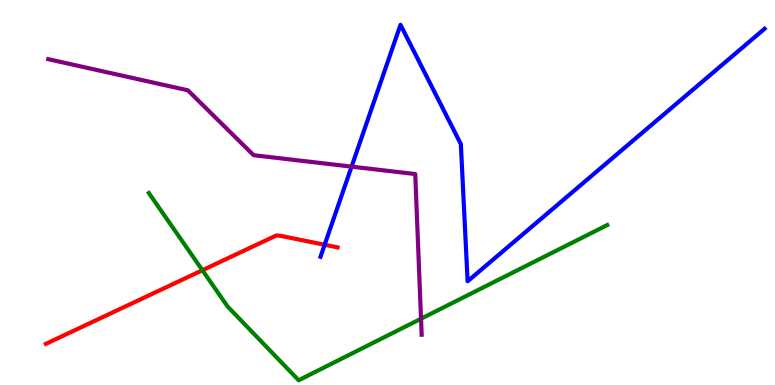[{'lines': ['blue', 'red'], 'intersections': [{'x': 4.19, 'y': 3.64}]}, {'lines': ['green', 'red'], 'intersections': [{'x': 2.61, 'y': 2.98}]}, {'lines': ['purple', 'red'], 'intersections': []}, {'lines': ['blue', 'green'], 'intersections': []}, {'lines': ['blue', 'purple'], 'intersections': [{'x': 4.54, 'y': 5.67}]}, {'lines': ['green', 'purple'], 'intersections': [{'x': 5.43, 'y': 1.72}]}]